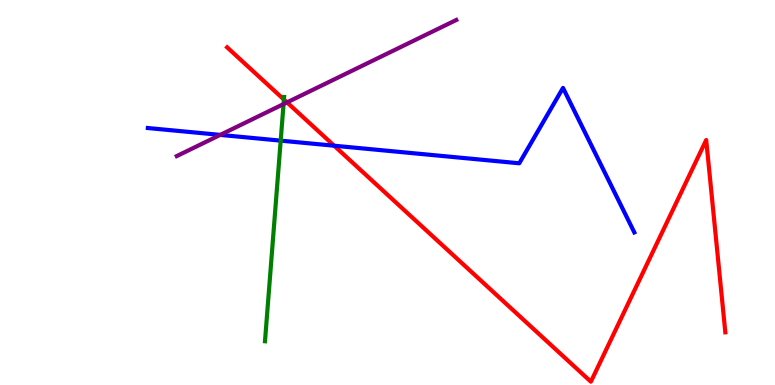[{'lines': ['blue', 'red'], 'intersections': [{'x': 4.31, 'y': 6.22}]}, {'lines': ['green', 'red'], 'intersections': [{'x': 3.66, 'y': 7.41}]}, {'lines': ['purple', 'red'], 'intersections': [{'x': 3.7, 'y': 7.34}]}, {'lines': ['blue', 'green'], 'intersections': [{'x': 3.62, 'y': 6.35}]}, {'lines': ['blue', 'purple'], 'intersections': [{'x': 2.84, 'y': 6.5}]}, {'lines': ['green', 'purple'], 'intersections': [{'x': 3.66, 'y': 7.3}]}]